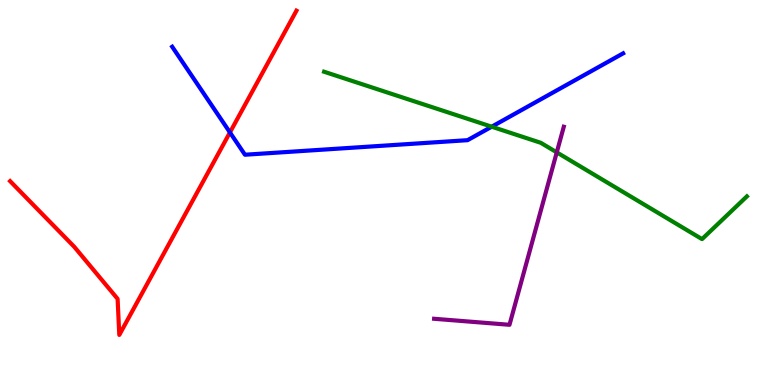[{'lines': ['blue', 'red'], 'intersections': [{'x': 2.97, 'y': 6.56}]}, {'lines': ['green', 'red'], 'intersections': []}, {'lines': ['purple', 'red'], 'intersections': []}, {'lines': ['blue', 'green'], 'intersections': [{'x': 6.34, 'y': 6.71}]}, {'lines': ['blue', 'purple'], 'intersections': []}, {'lines': ['green', 'purple'], 'intersections': [{'x': 7.18, 'y': 6.04}]}]